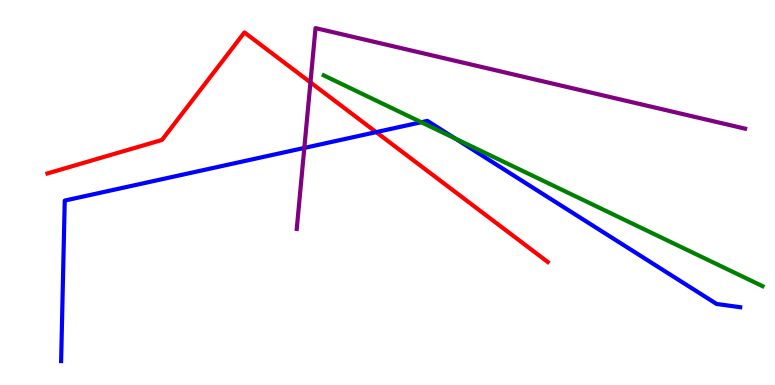[{'lines': ['blue', 'red'], 'intersections': [{'x': 4.85, 'y': 6.57}]}, {'lines': ['green', 'red'], 'intersections': []}, {'lines': ['purple', 'red'], 'intersections': [{'x': 4.01, 'y': 7.86}]}, {'lines': ['blue', 'green'], 'intersections': [{'x': 5.44, 'y': 6.83}, {'x': 5.87, 'y': 6.4}]}, {'lines': ['blue', 'purple'], 'intersections': [{'x': 3.93, 'y': 6.16}]}, {'lines': ['green', 'purple'], 'intersections': []}]